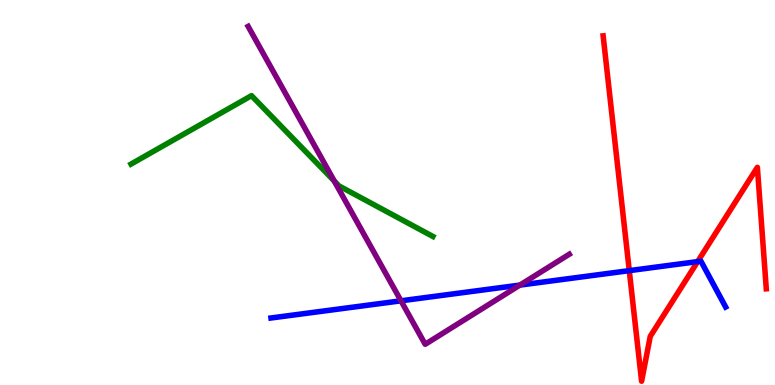[{'lines': ['blue', 'red'], 'intersections': [{'x': 8.12, 'y': 2.97}, {'x': 9.0, 'y': 3.21}]}, {'lines': ['green', 'red'], 'intersections': []}, {'lines': ['purple', 'red'], 'intersections': []}, {'lines': ['blue', 'green'], 'intersections': []}, {'lines': ['blue', 'purple'], 'intersections': [{'x': 5.17, 'y': 2.19}, {'x': 6.71, 'y': 2.59}]}, {'lines': ['green', 'purple'], 'intersections': [{'x': 4.31, 'y': 5.3}]}]